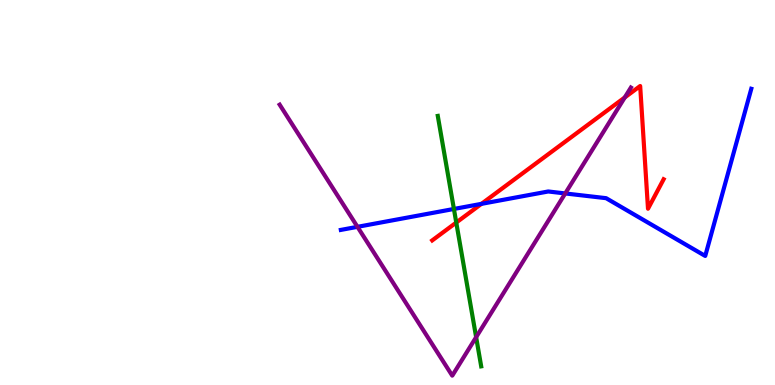[{'lines': ['blue', 'red'], 'intersections': [{'x': 6.21, 'y': 4.7}]}, {'lines': ['green', 'red'], 'intersections': [{'x': 5.89, 'y': 4.22}]}, {'lines': ['purple', 'red'], 'intersections': [{'x': 8.06, 'y': 7.47}]}, {'lines': ['blue', 'green'], 'intersections': [{'x': 5.86, 'y': 4.57}]}, {'lines': ['blue', 'purple'], 'intersections': [{'x': 4.61, 'y': 4.11}, {'x': 7.29, 'y': 4.98}]}, {'lines': ['green', 'purple'], 'intersections': [{'x': 6.14, 'y': 1.24}]}]